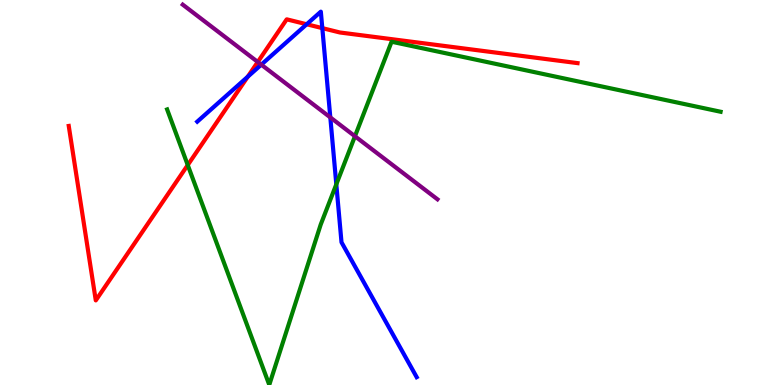[{'lines': ['blue', 'red'], 'intersections': [{'x': 3.2, 'y': 8.01}, {'x': 3.96, 'y': 9.37}, {'x': 4.16, 'y': 9.27}]}, {'lines': ['green', 'red'], 'intersections': [{'x': 2.42, 'y': 5.71}]}, {'lines': ['purple', 'red'], 'intersections': [{'x': 3.33, 'y': 8.39}]}, {'lines': ['blue', 'green'], 'intersections': [{'x': 4.34, 'y': 5.21}]}, {'lines': ['blue', 'purple'], 'intersections': [{'x': 3.37, 'y': 8.32}, {'x': 4.26, 'y': 6.95}]}, {'lines': ['green', 'purple'], 'intersections': [{'x': 4.58, 'y': 6.46}]}]